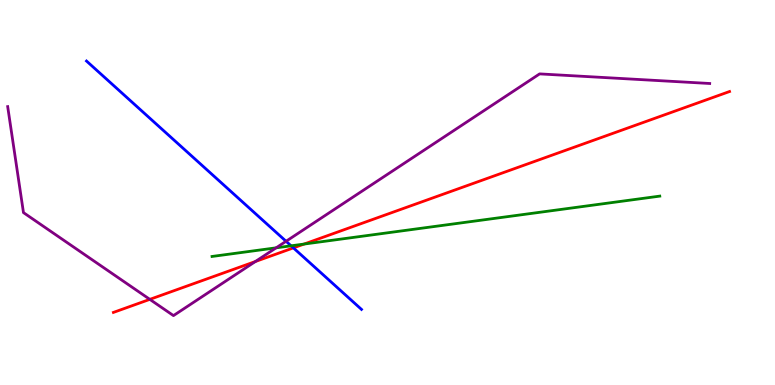[{'lines': ['blue', 'red'], 'intersections': [{'x': 3.79, 'y': 3.56}]}, {'lines': ['green', 'red'], 'intersections': [{'x': 3.92, 'y': 3.66}]}, {'lines': ['purple', 'red'], 'intersections': [{'x': 1.93, 'y': 2.22}, {'x': 3.3, 'y': 3.21}]}, {'lines': ['blue', 'green'], 'intersections': [{'x': 3.76, 'y': 3.62}]}, {'lines': ['blue', 'purple'], 'intersections': [{'x': 3.69, 'y': 3.73}]}, {'lines': ['green', 'purple'], 'intersections': [{'x': 3.56, 'y': 3.56}]}]